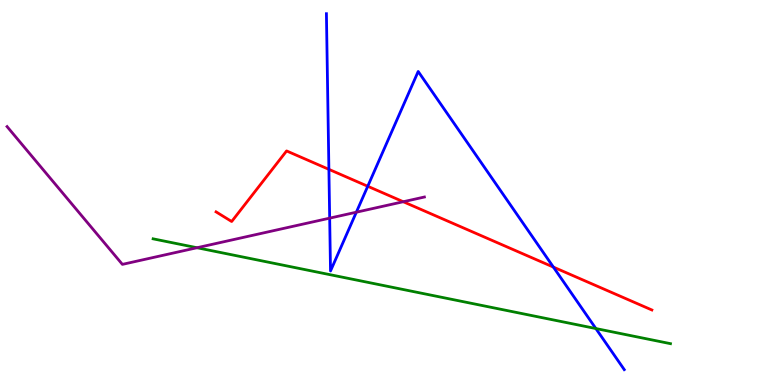[{'lines': ['blue', 'red'], 'intersections': [{'x': 4.24, 'y': 5.6}, {'x': 4.75, 'y': 5.16}, {'x': 7.14, 'y': 3.06}]}, {'lines': ['green', 'red'], 'intersections': []}, {'lines': ['purple', 'red'], 'intersections': [{'x': 5.2, 'y': 4.76}]}, {'lines': ['blue', 'green'], 'intersections': [{'x': 7.69, 'y': 1.47}]}, {'lines': ['blue', 'purple'], 'intersections': [{'x': 4.25, 'y': 4.33}, {'x': 4.6, 'y': 4.49}]}, {'lines': ['green', 'purple'], 'intersections': [{'x': 2.54, 'y': 3.57}]}]